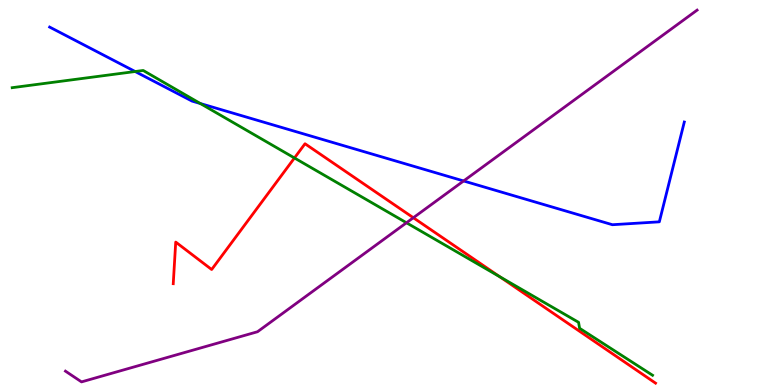[{'lines': ['blue', 'red'], 'intersections': []}, {'lines': ['green', 'red'], 'intersections': [{'x': 3.8, 'y': 5.9}, {'x': 6.45, 'y': 2.81}]}, {'lines': ['purple', 'red'], 'intersections': [{'x': 5.33, 'y': 4.34}]}, {'lines': ['blue', 'green'], 'intersections': [{'x': 1.74, 'y': 8.14}, {'x': 2.58, 'y': 7.31}]}, {'lines': ['blue', 'purple'], 'intersections': [{'x': 5.98, 'y': 5.3}]}, {'lines': ['green', 'purple'], 'intersections': [{'x': 5.24, 'y': 4.21}]}]